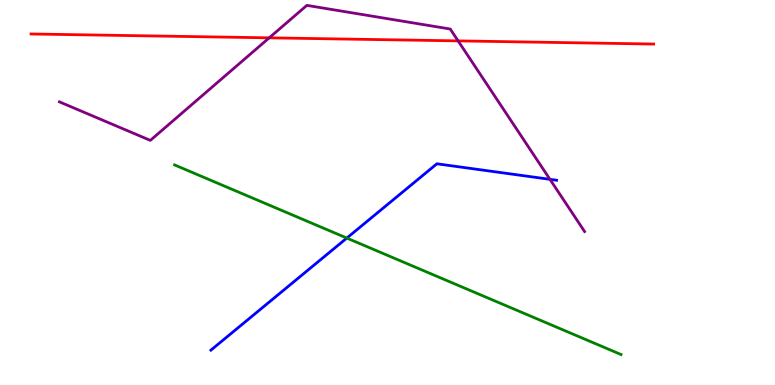[{'lines': ['blue', 'red'], 'intersections': []}, {'lines': ['green', 'red'], 'intersections': []}, {'lines': ['purple', 'red'], 'intersections': [{'x': 3.47, 'y': 9.02}, {'x': 5.91, 'y': 8.94}]}, {'lines': ['blue', 'green'], 'intersections': [{'x': 4.48, 'y': 3.82}]}, {'lines': ['blue', 'purple'], 'intersections': [{'x': 7.1, 'y': 5.34}]}, {'lines': ['green', 'purple'], 'intersections': []}]